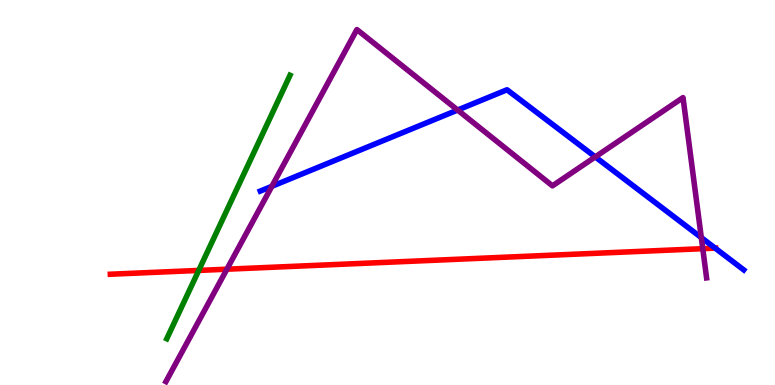[{'lines': ['blue', 'red'], 'intersections': [{'x': 9.23, 'y': 3.55}]}, {'lines': ['green', 'red'], 'intersections': [{'x': 2.56, 'y': 2.98}]}, {'lines': ['purple', 'red'], 'intersections': [{'x': 2.93, 'y': 3.01}, {'x': 9.07, 'y': 3.54}]}, {'lines': ['blue', 'green'], 'intersections': []}, {'lines': ['blue', 'purple'], 'intersections': [{'x': 3.51, 'y': 5.16}, {'x': 5.9, 'y': 7.14}, {'x': 7.68, 'y': 5.92}, {'x': 9.05, 'y': 3.83}]}, {'lines': ['green', 'purple'], 'intersections': []}]